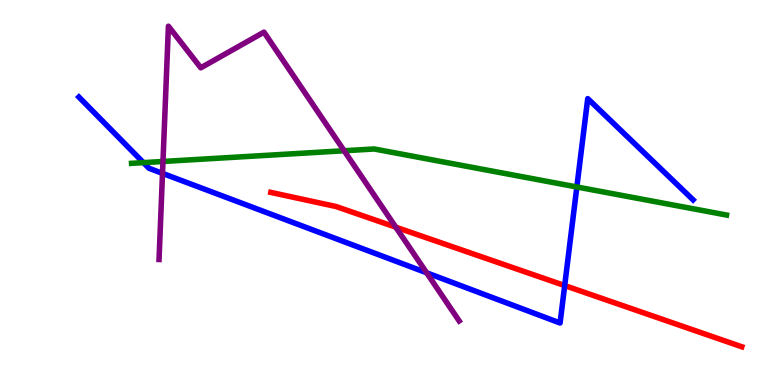[{'lines': ['blue', 'red'], 'intersections': [{'x': 7.29, 'y': 2.58}]}, {'lines': ['green', 'red'], 'intersections': []}, {'lines': ['purple', 'red'], 'intersections': [{'x': 5.11, 'y': 4.1}]}, {'lines': ['blue', 'green'], 'intersections': [{'x': 1.85, 'y': 5.78}, {'x': 7.44, 'y': 5.14}]}, {'lines': ['blue', 'purple'], 'intersections': [{'x': 2.1, 'y': 5.5}, {'x': 5.5, 'y': 2.91}]}, {'lines': ['green', 'purple'], 'intersections': [{'x': 2.1, 'y': 5.81}, {'x': 4.44, 'y': 6.08}]}]